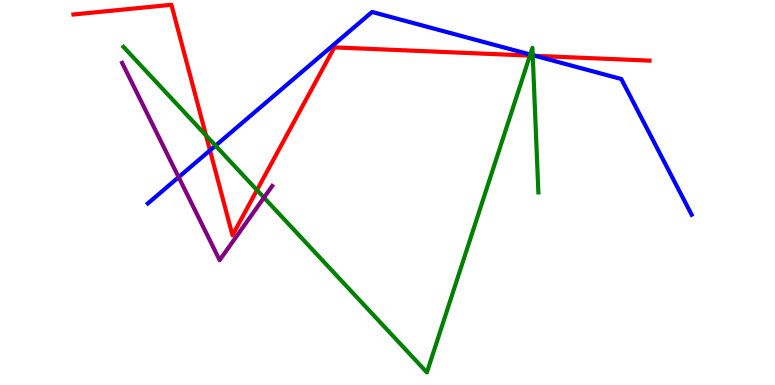[{'lines': ['blue', 'red'], 'intersections': [{'x': 2.71, 'y': 6.09}, {'x': 6.9, 'y': 8.55}]}, {'lines': ['green', 'red'], 'intersections': [{'x': 2.66, 'y': 6.48}, {'x': 3.32, 'y': 5.06}, {'x': 6.84, 'y': 8.56}, {'x': 6.87, 'y': 8.55}]}, {'lines': ['purple', 'red'], 'intersections': []}, {'lines': ['blue', 'green'], 'intersections': [{'x': 2.78, 'y': 6.22}, {'x': 6.84, 'y': 8.58}, {'x': 6.87, 'y': 8.57}]}, {'lines': ['blue', 'purple'], 'intersections': [{'x': 2.3, 'y': 5.4}]}, {'lines': ['green', 'purple'], 'intersections': [{'x': 3.41, 'y': 4.87}]}]